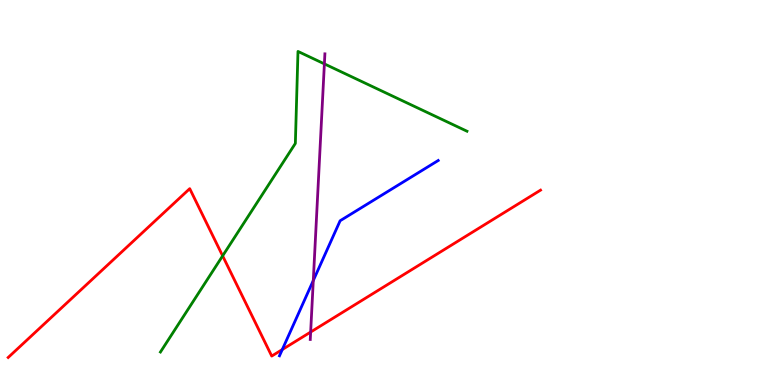[{'lines': ['blue', 'red'], 'intersections': [{'x': 3.64, 'y': 0.921}]}, {'lines': ['green', 'red'], 'intersections': [{'x': 2.87, 'y': 3.35}]}, {'lines': ['purple', 'red'], 'intersections': [{'x': 4.01, 'y': 1.38}]}, {'lines': ['blue', 'green'], 'intersections': []}, {'lines': ['blue', 'purple'], 'intersections': [{'x': 4.04, 'y': 2.71}]}, {'lines': ['green', 'purple'], 'intersections': [{'x': 4.19, 'y': 8.34}]}]